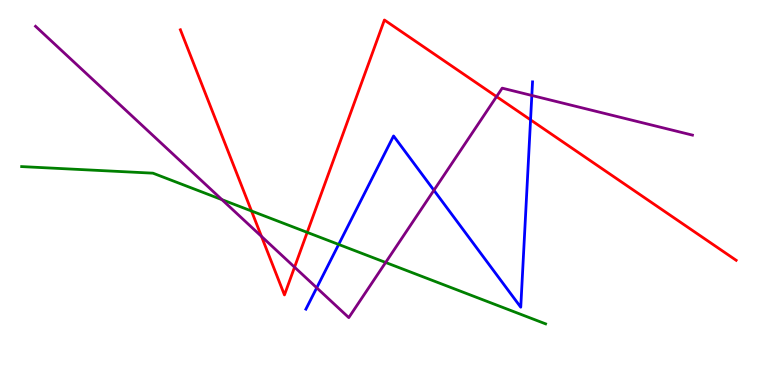[{'lines': ['blue', 'red'], 'intersections': [{'x': 6.85, 'y': 6.89}]}, {'lines': ['green', 'red'], 'intersections': [{'x': 3.25, 'y': 4.52}, {'x': 3.96, 'y': 3.96}]}, {'lines': ['purple', 'red'], 'intersections': [{'x': 3.37, 'y': 3.86}, {'x': 3.8, 'y': 3.06}, {'x': 6.41, 'y': 7.49}]}, {'lines': ['blue', 'green'], 'intersections': [{'x': 4.37, 'y': 3.65}]}, {'lines': ['blue', 'purple'], 'intersections': [{'x': 4.09, 'y': 2.53}, {'x': 5.6, 'y': 5.06}, {'x': 6.86, 'y': 7.52}]}, {'lines': ['green', 'purple'], 'intersections': [{'x': 2.86, 'y': 4.81}, {'x': 4.98, 'y': 3.18}]}]